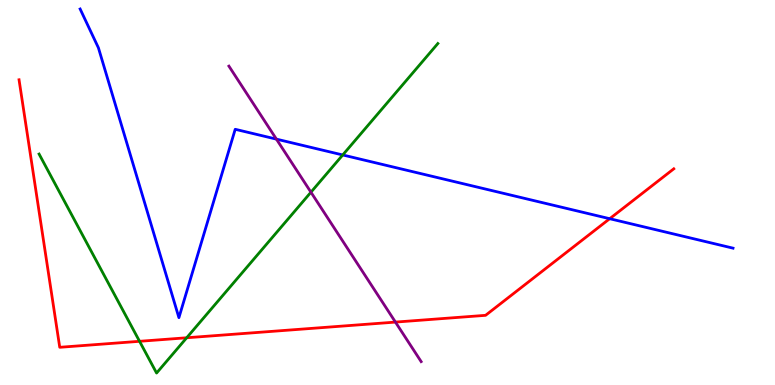[{'lines': ['blue', 'red'], 'intersections': [{'x': 7.87, 'y': 4.32}]}, {'lines': ['green', 'red'], 'intersections': [{'x': 1.8, 'y': 1.13}, {'x': 2.41, 'y': 1.23}]}, {'lines': ['purple', 'red'], 'intersections': [{'x': 5.1, 'y': 1.63}]}, {'lines': ['blue', 'green'], 'intersections': [{'x': 4.42, 'y': 5.97}]}, {'lines': ['blue', 'purple'], 'intersections': [{'x': 3.57, 'y': 6.39}]}, {'lines': ['green', 'purple'], 'intersections': [{'x': 4.01, 'y': 5.01}]}]